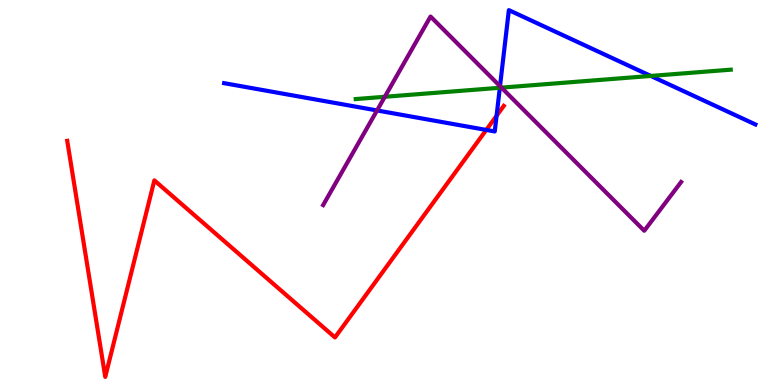[{'lines': ['blue', 'red'], 'intersections': [{'x': 6.27, 'y': 6.63}, {'x': 6.41, 'y': 6.99}]}, {'lines': ['green', 'red'], 'intersections': []}, {'lines': ['purple', 'red'], 'intersections': []}, {'lines': ['blue', 'green'], 'intersections': [{'x': 6.45, 'y': 7.72}, {'x': 8.4, 'y': 8.03}]}, {'lines': ['blue', 'purple'], 'intersections': [{'x': 4.87, 'y': 7.13}, {'x': 6.45, 'y': 7.76}]}, {'lines': ['green', 'purple'], 'intersections': [{'x': 4.97, 'y': 7.49}, {'x': 6.47, 'y': 7.72}]}]